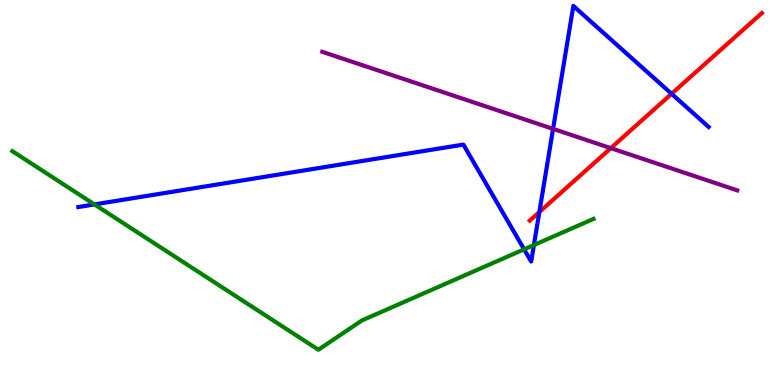[{'lines': ['blue', 'red'], 'intersections': [{'x': 6.96, 'y': 4.49}, {'x': 8.67, 'y': 7.56}]}, {'lines': ['green', 'red'], 'intersections': []}, {'lines': ['purple', 'red'], 'intersections': [{'x': 7.88, 'y': 6.15}]}, {'lines': ['blue', 'green'], 'intersections': [{'x': 1.22, 'y': 4.69}, {'x': 6.76, 'y': 3.52}, {'x': 6.89, 'y': 3.64}]}, {'lines': ['blue', 'purple'], 'intersections': [{'x': 7.14, 'y': 6.65}]}, {'lines': ['green', 'purple'], 'intersections': []}]